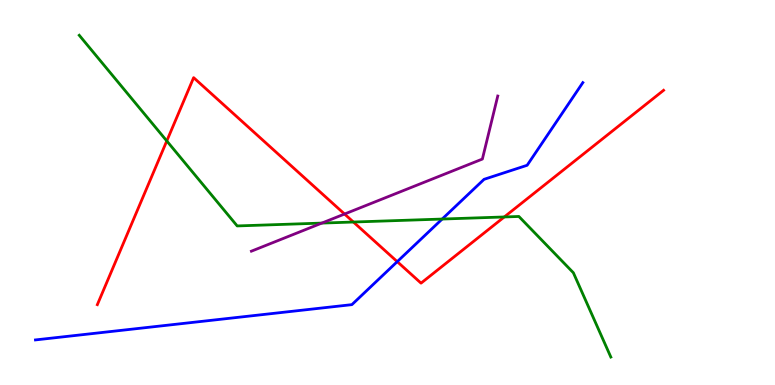[{'lines': ['blue', 'red'], 'intersections': [{'x': 5.13, 'y': 3.2}]}, {'lines': ['green', 'red'], 'intersections': [{'x': 2.15, 'y': 6.34}, {'x': 4.56, 'y': 4.23}, {'x': 6.51, 'y': 4.36}]}, {'lines': ['purple', 'red'], 'intersections': [{'x': 4.45, 'y': 4.44}]}, {'lines': ['blue', 'green'], 'intersections': [{'x': 5.71, 'y': 4.31}]}, {'lines': ['blue', 'purple'], 'intersections': []}, {'lines': ['green', 'purple'], 'intersections': [{'x': 4.15, 'y': 4.21}]}]